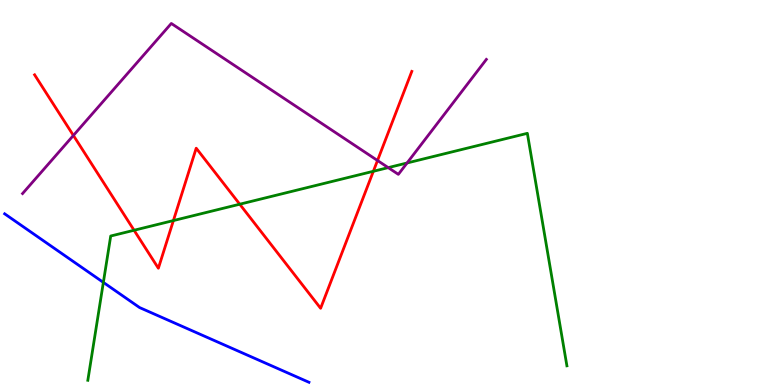[{'lines': ['blue', 'red'], 'intersections': []}, {'lines': ['green', 'red'], 'intersections': [{'x': 1.73, 'y': 4.02}, {'x': 2.24, 'y': 4.27}, {'x': 3.09, 'y': 4.7}, {'x': 4.82, 'y': 5.55}]}, {'lines': ['purple', 'red'], 'intersections': [{'x': 0.947, 'y': 6.48}, {'x': 4.87, 'y': 5.83}]}, {'lines': ['blue', 'green'], 'intersections': [{'x': 1.33, 'y': 2.67}]}, {'lines': ['blue', 'purple'], 'intersections': []}, {'lines': ['green', 'purple'], 'intersections': [{'x': 5.01, 'y': 5.65}, {'x': 5.25, 'y': 5.77}]}]